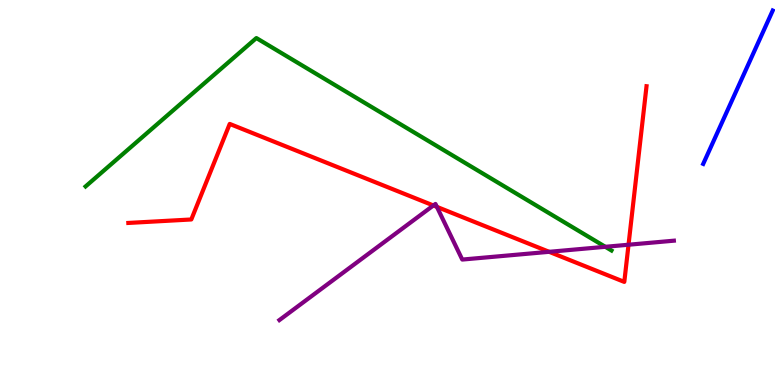[{'lines': ['blue', 'red'], 'intersections': []}, {'lines': ['green', 'red'], 'intersections': []}, {'lines': ['purple', 'red'], 'intersections': [{'x': 5.59, 'y': 4.66}, {'x': 5.64, 'y': 4.63}, {'x': 7.09, 'y': 3.46}, {'x': 8.11, 'y': 3.64}]}, {'lines': ['blue', 'green'], 'intersections': []}, {'lines': ['blue', 'purple'], 'intersections': []}, {'lines': ['green', 'purple'], 'intersections': [{'x': 7.81, 'y': 3.59}]}]